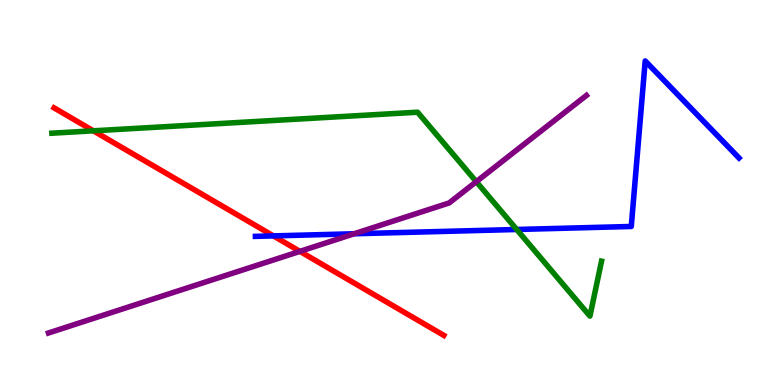[{'lines': ['blue', 'red'], 'intersections': [{'x': 3.53, 'y': 3.87}]}, {'lines': ['green', 'red'], 'intersections': [{'x': 1.2, 'y': 6.6}]}, {'lines': ['purple', 'red'], 'intersections': [{'x': 3.87, 'y': 3.47}]}, {'lines': ['blue', 'green'], 'intersections': [{'x': 6.67, 'y': 4.04}]}, {'lines': ['blue', 'purple'], 'intersections': [{'x': 4.57, 'y': 3.93}]}, {'lines': ['green', 'purple'], 'intersections': [{'x': 6.15, 'y': 5.28}]}]